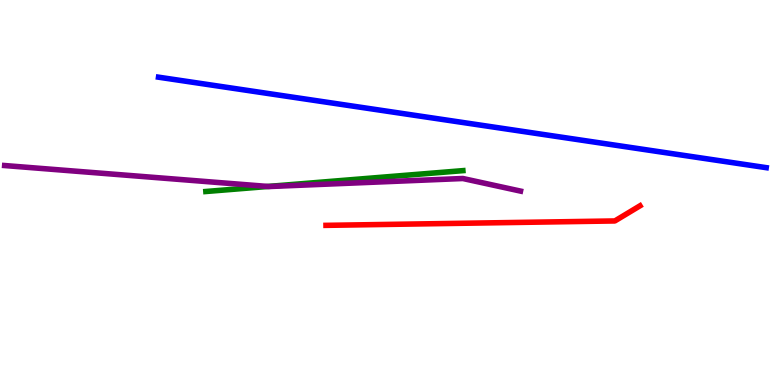[{'lines': ['blue', 'red'], 'intersections': []}, {'lines': ['green', 'red'], 'intersections': []}, {'lines': ['purple', 'red'], 'intersections': []}, {'lines': ['blue', 'green'], 'intersections': []}, {'lines': ['blue', 'purple'], 'intersections': []}, {'lines': ['green', 'purple'], 'intersections': [{'x': 3.46, 'y': 5.16}]}]